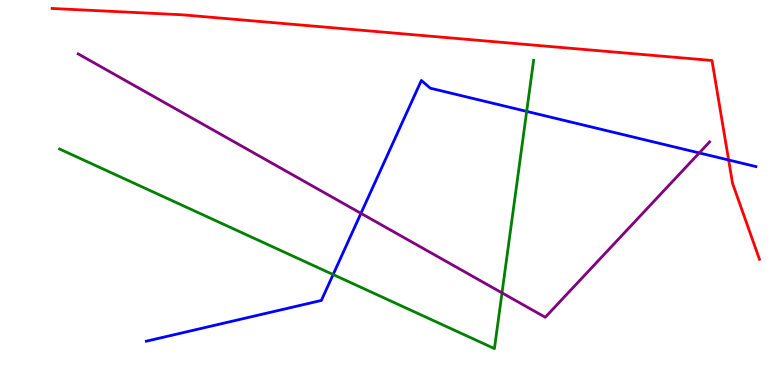[{'lines': ['blue', 'red'], 'intersections': [{'x': 9.4, 'y': 5.84}]}, {'lines': ['green', 'red'], 'intersections': []}, {'lines': ['purple', 'red'], 'intersections': []}, {'lines': ['blue', 'green'], 'intersections': [{'x': 4.3, 'y': 2.87}, {'x': 6.8, 'y': 7.11}]}, {'lines': ['blue', 'purple'], 'intersections': [{'x': 4.66, 'y': 4.46}, {'x': 9.02, 'y': 6.03}]}, {'lines': ['green', 'purple'], 'intersections': [{'x': 6.48, 'y': 2.39}]}]